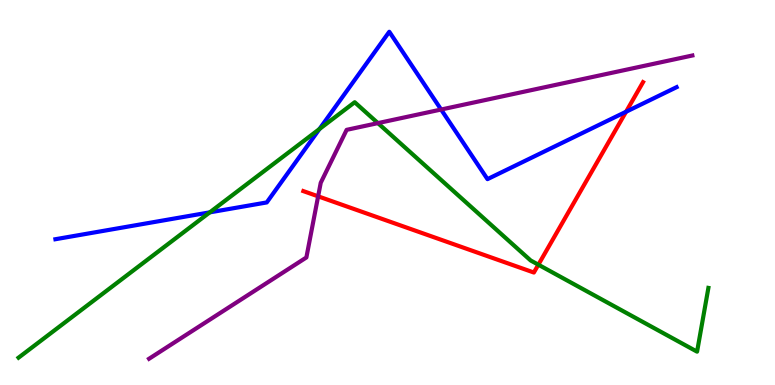[{'lines': ['blue', 'red'], 'intersections': [{'x': 8.08, 'y': 7.1}]}, {'lines': ['green', 'red'], 'intersections': [{'x': 6.95, 'y': 3.12}]}, {'lines': ['purple', 'red'], 'intersections': [{'x': 4.1, 'y': 4.9}]}, {'lines': ['blue', 'green'], 'intersections': [{'x': 2.71, 'y': 4.48}, {'x': 4.12, 'y': 6.65}]}, {'lines': ['blue', 'purple'], 'intersections': [{'x': 5.69, 'y': 7.16}]}, {'lines': ['green', 'purple'], 'intersections': [{'x': 4.88, 'y': 6.8}]}]